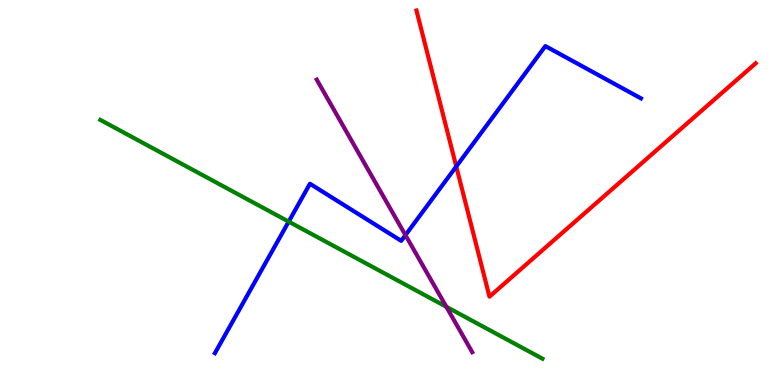[{'lines': ['blue', 'red'], 'intersections': [{'x': 5.89, 'y': 5.68}]}, {'lines': ['green', 'red'], 'intersections': []}, {'lines': ['purple', 'red'], 'intersections': []}, {'lines': ['blue', 'green'], 'intersections': [{'x': 3.73, 'y': 4.24}]}, {'lines': ['blue', 'purple'], 'intersections': [{'x': 5.23, 'y': 3.89}]}, {'lines': ['green', 'purple'], 'intersections': [{'x': 5.76, 'y': 2.03}]}]